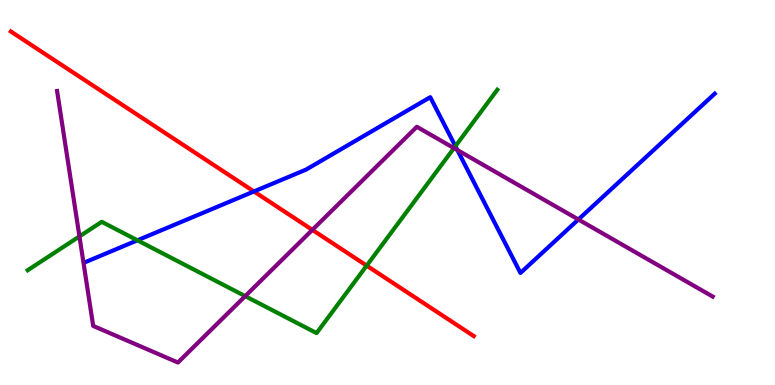[{'lines': ['blue', 'red'], 'intersections': [{'x': 3.28, 'y': 5.03}]}, {'lines': ['green', 'red'], 'intersections': [{'x': 4.73, 'y': 3.1}]}, {'lines': ['purple', 'red'], 'intersections': [{'x': 4.03, 'y': 4.03}]}, {'lines': ['blue', 'green'], 'intersections': [{'x': 1.77, 'y': 3.76}, {'x': 5.88, 'y': 6.2}]}, {'lines': ['blue', 'purple'], 'intersections': [{'x': 5.9, 'y': 6.1}, {'x': 7.46, 'y': 4.3}]}, {'lines': ['green', 'purple'], 'intersections': [{'x': 1.03, 'y': 3.86}, {'x': 3.16, 'y': 2.31}, {'x': 5.86, 'y': 6.15}]}]